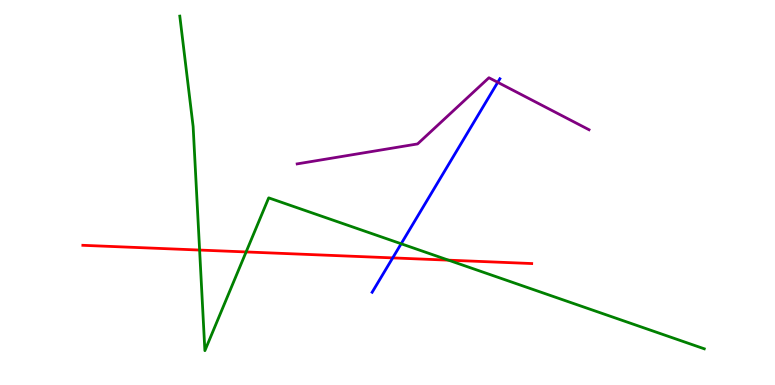[{'lines': ['blue', 'red'], 'intersections': [{'x': 5.07, 'y': 3.3}]}, {'lines': ['green', 'red'], 'intersections': [{'x': 2.58, 'y': 3.51}, {'x': 3.18, 'y': 3.46}, {'x': 5.79, 'y': 3.24}]}, {'lines': ['purple', 'red'], 'intersections': []}, {'lines': ['blue', 'green'], 'intersections': [{'x': 5.18, 'y': 3.67}]}, {'lines': ['blue', 'purple'], 'intersections': [{'x': 6.42, 'y': 7.86}]}, {'lines': ['green', 'purple'], 'intersections': []}]